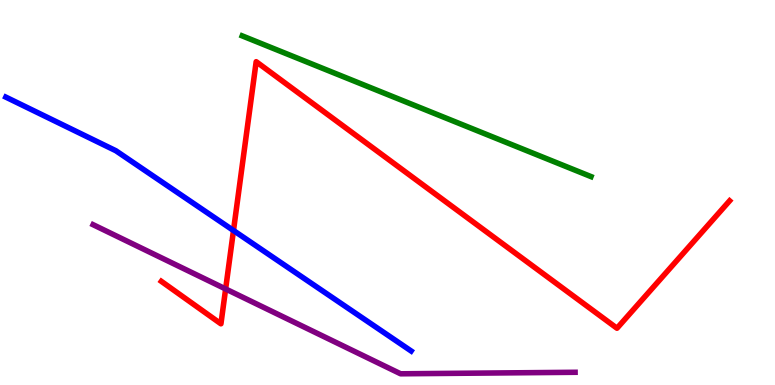[{'lines': ['blue', 'red'], 'intersections': [{'x': 3.01, 'y': 4.01}]}, {'lines': ['green', 'red'], 'intersections': []}, {'lines': ['purple', 'red'], 'intersections': [{'x': 2.91, 'y': 2.49}]}, {'lines': ['blue', 'green'], 'intersections': []}, {'lines': ['blue', 'purple'], 'intersections': []}, {'lines': ['green', 'purple'], 'intersections': []}]